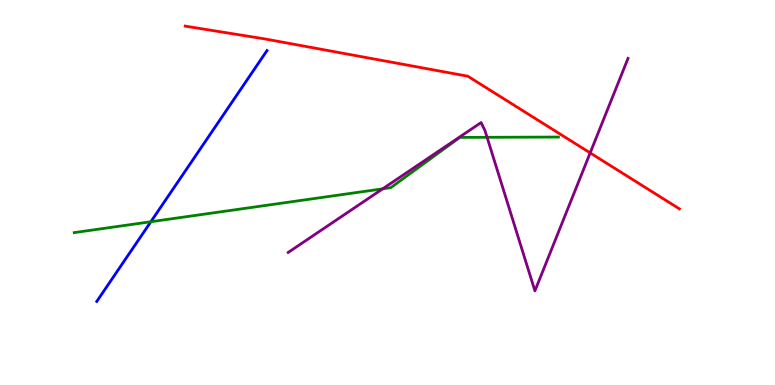[{'lines': ['blue', 'red'], 'intersections': []}, {'lines': ['green', 'red'], 'intersections': []}, {'lines': ['purple', 'red'], 'intersections': [{'x': 7.62, 'y': 6.03}]}, {'lines': ['blue', 'green'], 'intersections': [{'x': 1.95, 'y': 4.24}]}, {'lines': ['blue', 'purple'], 'intersections': []}, {'lines': ['green', 'purple'], 'intersections': [{'x': 4.94, 'y': 5.1}, {'x': 6.28, 'y': 6.43}]}]